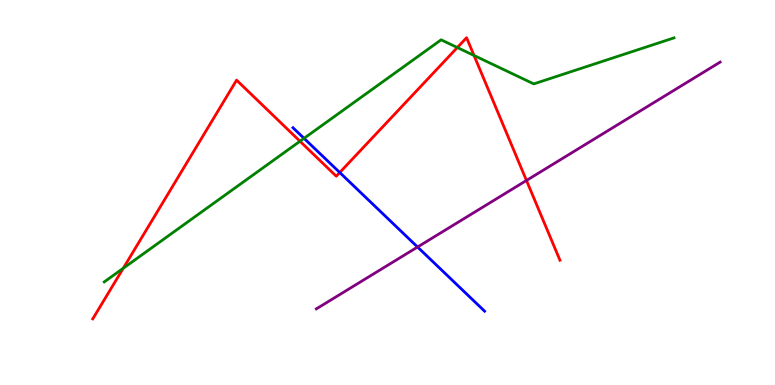[{'lines': ['blue', 'red'], 'intersections': [{'x': 4.38, 'y': 5.52}]}, {'lines': ['green', 'red'], 'intersections': [{'x': 1.59, 'y': 3.03}, {'x': 3.87, 'y': 6.33}, {'x': 5.9, 'y': 8.77}, {'x': 6.12, 'y': 8.56}]}, {'lines': ['purple', 'red'], 'intersections': [{'x': 6.79, 'y': 5.31}]}, {'lines': ['blue', 'green'], 'intersections': [{'x': 3.92, 'y': 6.41}]}, {'lines': ['blue', 'purple'], 'intersections': [{'x': 5.39, 'y': 3.58}]}, {'lines': ['green', 'purple'], 'intersections': []}]